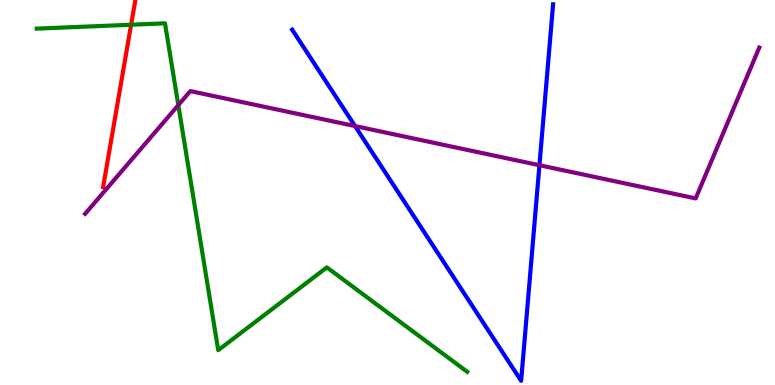[{'lines': ['blue', 'red'], 'intersections': []}, {'lines': ['green', 'red'], 'intersections': [{'x': 1.69, 'y': 9.36}]}, {'lines': ['purple', 'red'], 'intersections': []}, {'lines': ['blue', 'green'], 'intersections': []}, {'lines': ['blue', 'purple'], 'intersections': [{'x': 4.58, 'y': 6.73}, {'x': 6.96, 'y': 5.71}]}, {'lines': ['green', 'purple'], 'intersections': [{'x': 2.3, 'y': 7.27}]}]